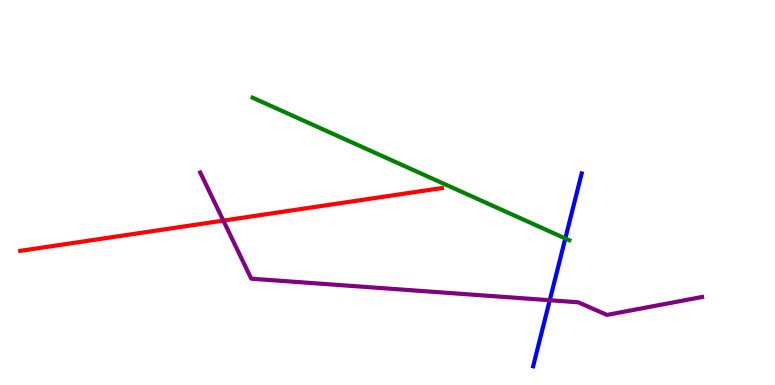[{'lines': ['blue', 'red'], 'intersections': []}, {'lines': ['green', 'red'], 'intersections': []}, {'lines': ['purple', 'red'], 'intersections': [{'x': 2.88, 'y': 4.27}]}, {'lines': ['blue', 'green'], 'intersections': [{'x': 7.29, 'y': 3.81}]}, {'lines': ['blue', 'purple'], 'intersections': [{'x': 7.09, 'y': 2.2}]}, {'lines': ['green', 'purple'], 'intersections': []}]